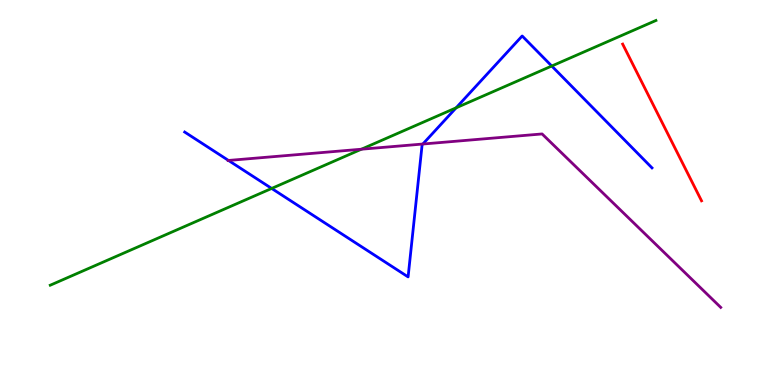[{'lines': ['blue', 'red'], 'intersections': []}, {'lines': ['green', 'red'], 'intersections': []}, {'lines': ['purple', 'red'], 'intersections': []}, {'lines': ['blue', 'green'], 'intersections': [{'x': 3.51, 'y': 5.11}, {'x': 5.89, 'y': 7.2}, {'x': 7.12, 'y': 8.29}]}, {'lines': ['blue', 'purple'], 'intersections': [{'x': 2.95, 'y': 5.83}, {'x': 5.46, 'y': 6.26}]}, {'lines': ['green', 'purple'], 'intersections': [{'x': 4.66, 'y': 6.12}]}]